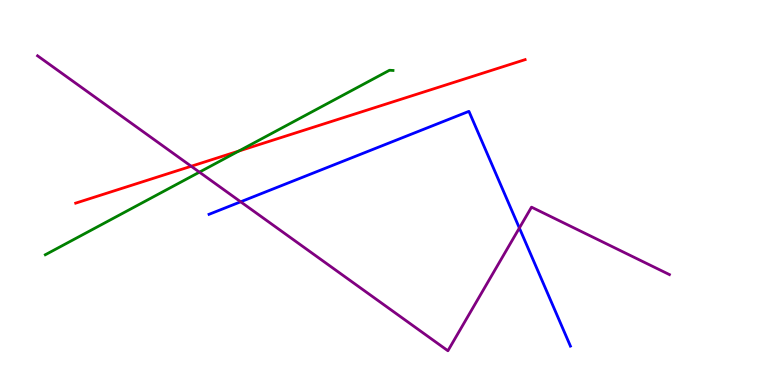[{'lines': ['blue', 'red'], 'intersections': []}, {'lines': ['green', 'red'], 'intersections': [{'x': 3.08, 'y': 6.08}]}, {'lines': ['purple', 'red'], 'intersections': [{'x': 2.47, 'y': 5.68}]}, {'lines': ['blue', 'green'], 'intersections': []}, {'lines': ['blue', 'purple'], 'intersections': [{'x': 3.11, 'y': 4.76}, {'x': 6.7, 'y': 4.08}]}, {'lines': ['green', 'purple'], 'intersections': [{'x': 2.57, 'y': 5.53}]}]